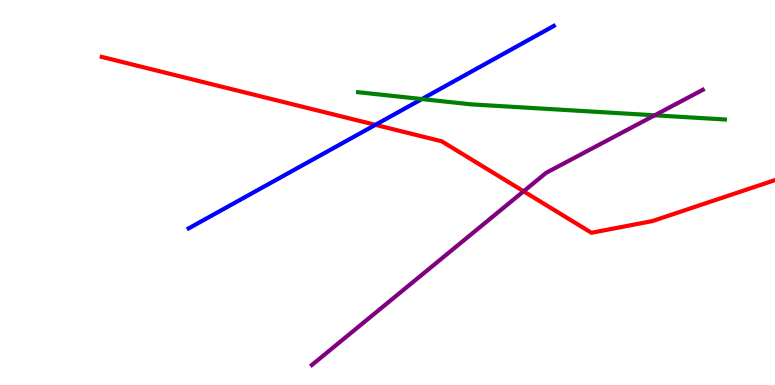[{'lines': ['blue', 'red'], 'intersections': [{'x': 4.84, 'y': 6.76}]}, {'lines': ['green', 'red'], 'intersections': []}, {'lines': ['purple', 'red'], 'intersections': [{'x': 6.76, 'y': 5.03}]}, {'lines': ['blue', 'green'], 'intersections': [{'x': 5.44, 'y': 7.43}]}, {'lines': ['blue', 'purple'], 'intersections': []}, {'lines': ['green', 'purple'], 'intersections': [{'x': 8.45, 'y': 7.01}]}]